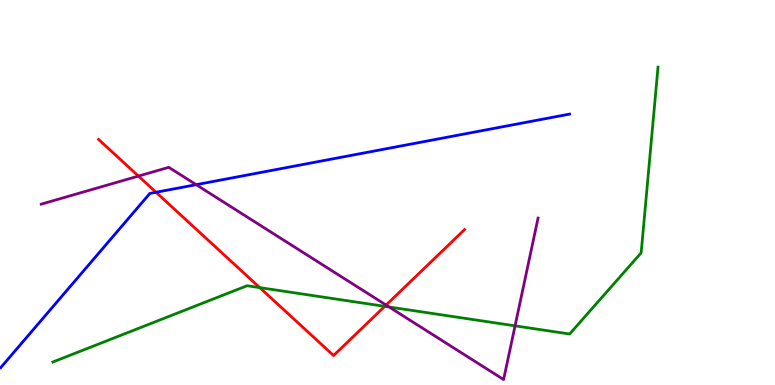[{'lines': ['blue', 'red'], 'intersections': [{'x': 2.01, 'y': 5.01}]}, {'lines': ['green', 'red'], 'intersections': [{'x': 3.35, 'y': 2.53}, {'x': 4.96, 'y': 2.04}]}, {'lines': ['purple', 'red'], 'intersections': [{'x': 1.79, 'y': 5.43}, {'x': 4.98, 'y': 2.08}]}, {'lines': ['blue', 'green'], 'intersections': []}, {'lines': ['blue', 'purple'], 'intersections': [{'x': 2.53, 'y': 5.2}]}, {'lines': ['green', 'purple'], 'intersections': [{'x': 5.02, 'y': 2.03}, {'x': 6.65, 'y': 1.54}]}]